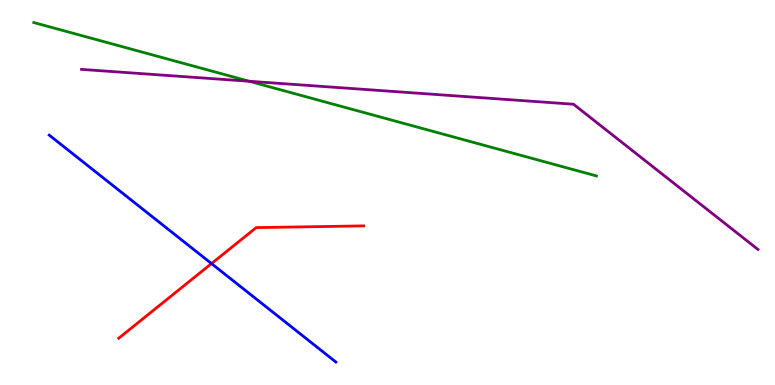[{'lines': ['blue', 'red'], 'intersections': [{'x': 2.73, 'y': 3.15}]}, {'lines': ['green', 'red'], 'intersections': []}, {'lines': ['purple', 'red'], 'intersections': []}, {'lines': ['blue', 'green'], 'intersections': []}, {'lines': ['blue', 'purple'], 'intersections': []}, {'lines': ['green', 'purple'], 'intersections': [{'x': 3.21, 'y': 7.89}]}]